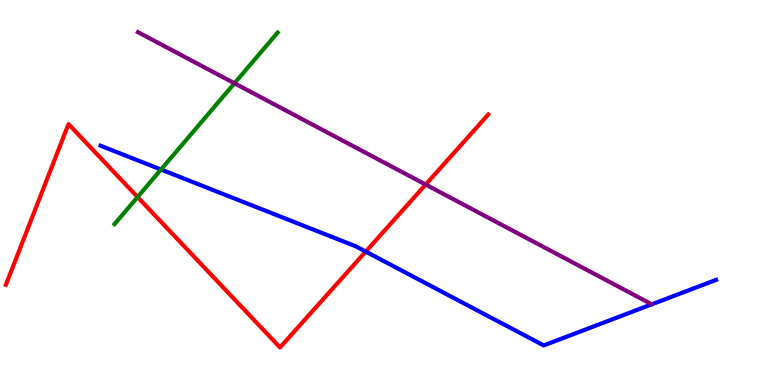[{'lines': ['blue', 'red'], 'intersections': [{'x': 4.72, 'y': 3.47}]}, {'lines': ['green', 'red'], 'intersections': [{'x': 1.78, 'y': 4.88}]}, {'lines': ['purple', 'red'], 'intersections': [{'x': 5.49, 'y': 5.21}]}, {'lines': ['blue', 'green'], 'intersections': [{'x': 2.08, 'y': 5.6}]}, {'lines': ['blue', 'purple'], 'intersections': []}, {'lines': ['green', 'purple'], 'intersections': [{'x': 3.03, 'y': 7.84}]}]